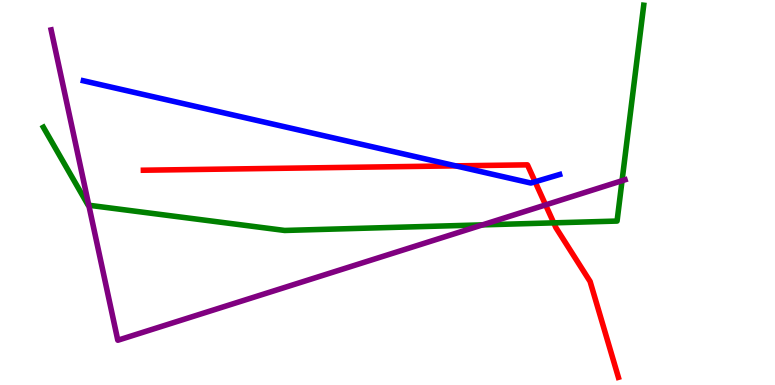[{'lines': ['blue', 'red'], 'intersections': [{'x': 5.88, 'y': 5.69}, {'x': 6.9, 'y': 5.28}]}, {'lines': ['green', 'red'], 'intersections': [{'x': 7.15, 'y': 4.21}]}, {'lines': ['purple', 'red'], 'intersections': [{'x': 7.04, 'y': 4.68}]}, {'lines': ['blue', 'green'], 'intersections': []}, {'lines': ['blue', 'purple'], 'intersections': []}, {'lines': ['green', 'purple'], 'intersections': [{'x': 1.15, 'y': 4.67}, {'x': 6.23, 'y': 4.16}, {'x': 8.03, 'y': 5.31}]}]